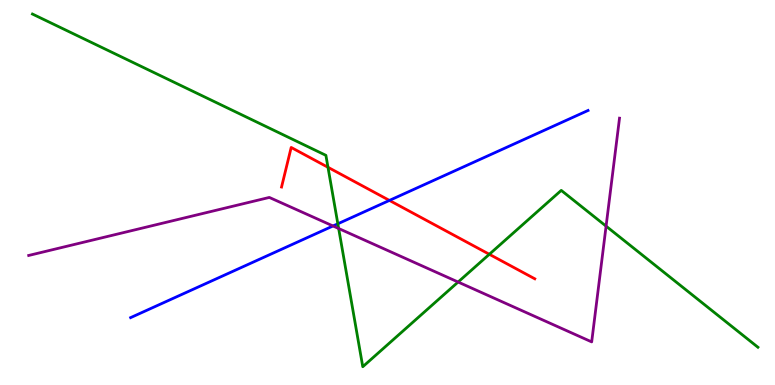[{'lines': ['blue', 'red'], 'intersections': [{'x': 5.02, 'y': 4.79}]}, {'lines': ['green', 'red'], 'intersections': [{'x': 4.23, 'y': 5.65}, {'x': 6.31, 'y': 3.4}]}, {'lines': ['purple', 'red'], 'intersections': []}, {'lines': ['blue', 'green'], 'intersections': [{'x': 4.36, 'y': 4.19}]}, {'lines': ['blue', 'purple'], 'intersections': [{'x': 4.3, 'y': 4.13}]}, {'lines': ['green', 'purple'], 'intersections': [{'x': 4.37, 'y': 4.06}, {'x': 5.91, 'y': 2.67}, {'x': 7.82, 'y': 4.13}]}]